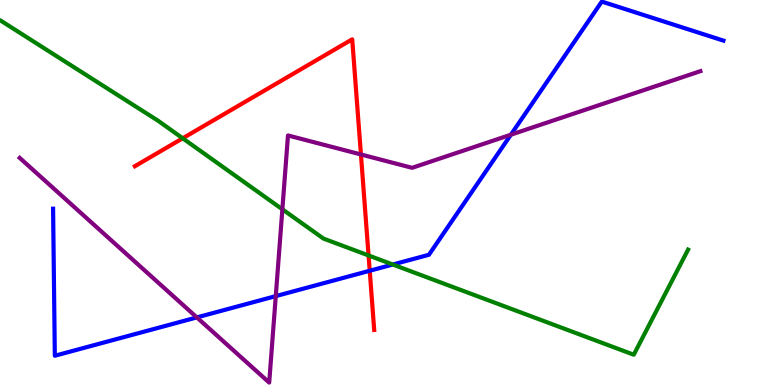[{'lines': ['blue', 'red'], 'intersections': [{'x': 4.77, 'y': 2.97}]}, {'lines': ['green', 'red'], 'intersections': [{'x': 2.36, 'y': 6.41}, {'x': 4.76, 'y': 3.36}]}, {'lines': ['purple', 'red'], 'intersections': [{'x': 4.66, 'y': 5.99}]}, {'lines': ['blue', 'green'], 'intersections': [{'x': 5.07, 'y': 3.13}]}, {'lines': ['blue', 'purple'], 'intersections': [{'x': 2.54, 'y': 1.76}, {'x': 3.56, 'y': 2.31}, {'x': 6.59, 'y': 6.5}]}, {'lines': ['green', 'purple'], 'intersections': [{'x': 3.64, 'y': 4.56}]}]